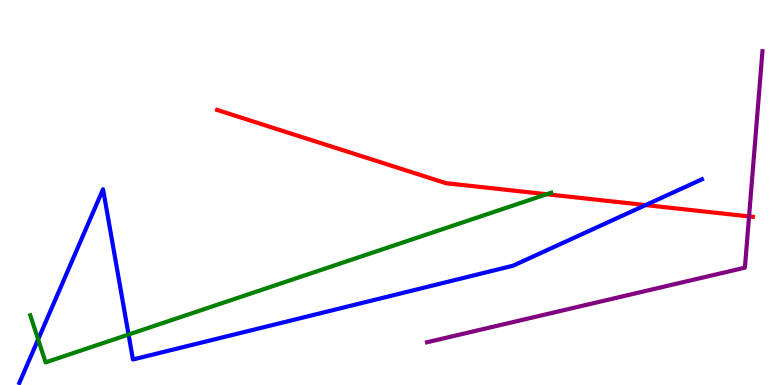[{'lines': ['blue', 'red'], 'intersections': [{'x': 8.33, 'y': 4.67}]}, {'lines': ['green', 'red'], 'intersections': [{'x': 7.05, 'y': 4.96}]}, {'lines': ['purple', 'red'], 'intersections': [{'x': 9.67, 'y': 4.38}]}, {'lines': ['blue', 'green'], 'intersections': [{'x': 0.492, 'y': 1.18}, {'x': 1.66, 'y': 1.31}]}, {'lines': ['blue', 'purple'], 'intersections': []}, {'lines': ['green', 'purple'], 'intersections': []}]